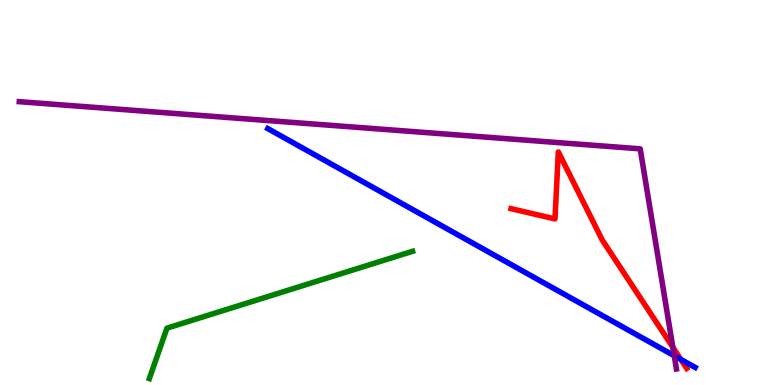[{'lines': ['blue', 'red'], 'intersections': [{'x': 8.78, 'y': 0.665}]}, {'lines': ['green', 'red'], 'intersections': []}, {'lines': ['purple', 'red'], 'intersections': [{'x': 8.68, 'y': 0.978}]}, {'lines': ['blue', 'green'], 'intersections': []}, {'lines': ['blue', 'purple'], 'intersections': [{'x': 8.7, 'y': 0.76}]}, {'lines': ['green', 'purple'], 'intersections': []}]